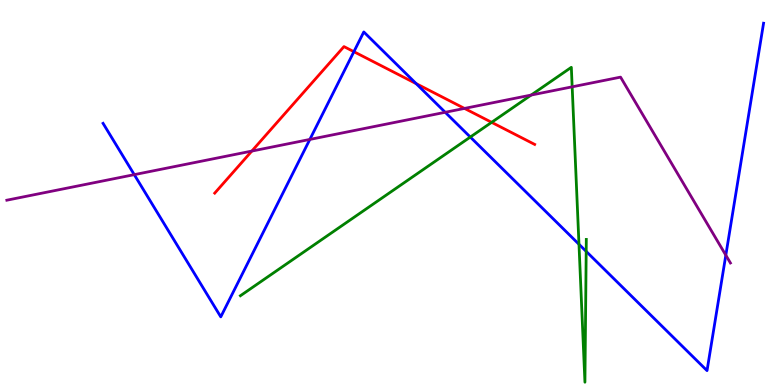[{'lines': ['blue', 'red'], 'intersections': [{'x': 4.57, 'y': 8.66}, {'x': 5.37, 'y': 7.83}]}, {'lines': ['green', 'red'], 'intersections': [{'x': 6.34, 'y': 6.82}]}, {'lines': ['purple', 'red'], 'intersections': [{'x': 3.25, 'y': 6.08}, {'x': 5.99, 'y': 7.18}]}, {'lines': ['blue', 'green'], 'intersections': [{'x': 6.07, 'y': 6.44}, {'x': 7.47, 'y': 3.66}, {'x': 7.56, 'y': 3.47}]}, {'lines': ['blue', 'purple'], 'intersections': [{'x': 1.73, 'y': 5.46}, {'x': 4.0, 'y': 6.38}, {'x': 5.74, 'y': 7.08}, {'x': 9.37, 'y': 3.37}]}, {'lines': ['green', 'purple'], 'intersections': [{'x': 6.85, 'y': 7.53}, {'x': 7.38, 'y': 7.74}]}]